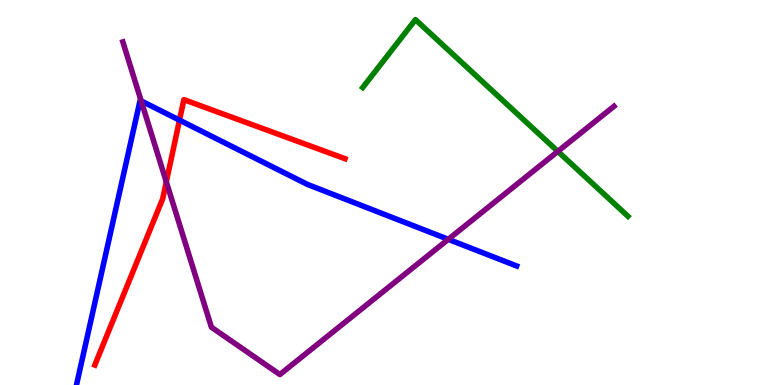[{'lines': ['blue', 'red'], 'intersections': [{'x': 2.32, 'y': 6.88}]}, {'lines': ['green', 'red'], 'intersections': []}, {'lines': ['purple', 'red'], 'intersections': [{'x': 2.15, 'y': 5.28}]}, {'lines': ['blue', 'green'], 'intersections': []}, {'lines': ['blue', 'purple'], 'intersections': [{'x': 1.82, 'y': 7.38}, {'x': 5.78, 'y': 3.78}]}, {'lines': ['green', 'purple'], 'intersections': [{'x': 7.2, 'y': 6.07}]}]